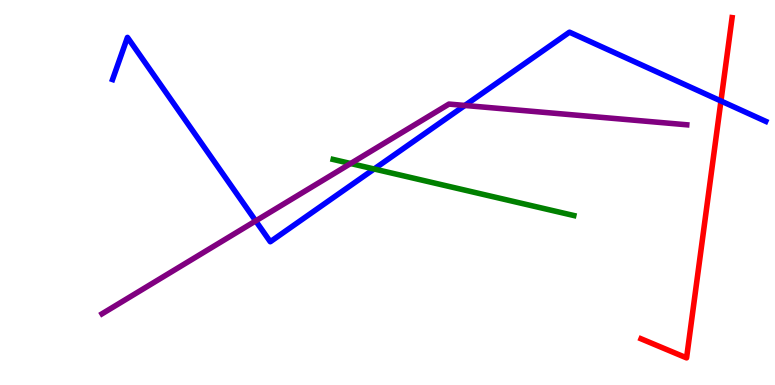[{'lines': ['blue', 'red'], 'intersections': [{'x': 9.3, 'y': 7.38}]}, {'lines': ['green', 'red'], 'intersections': []}, {'lines': ['purple', 'red'], 'intersections': []}, {'lines': ['blue', 'green'], 'intersections': [{'x': 4.83, 'y': 5.61}]}, {'lines': ['blue', 'purple'], 'intersections': [{'x': 3.3, 'y': 4.26}, {'x': 6.0, 'y': 7.26}]}, {'lines': ['green', 'purple'], 'intersections': [{'x': 4.52, 'y': 5.75}]}]